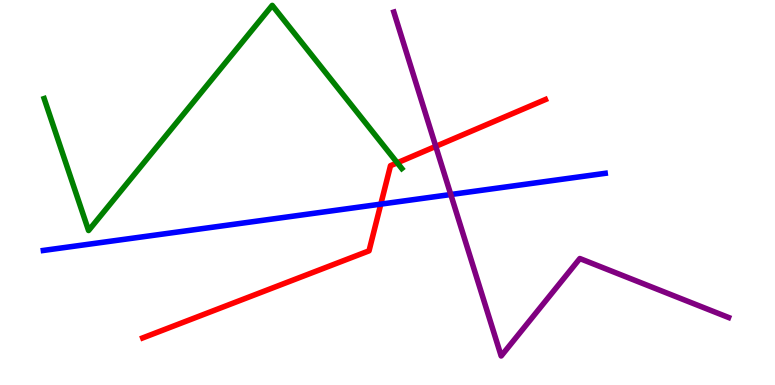[{'lines': ['blue', 'red'], 'intersections': [{'x': 4.91, 'y': 4.7}]}, {'lines': ['green', 'red'], 'intersections': [{'x': 5.13, 'y': 5.77}]}, {'lines': ['purple', 'red'], 'intersections': [{'x': 5.62, 'y': 6.2}]}, {'lines': ['blue', 'green'], 'intersections': []}, {'lines': ['blue', 'purple'], 'intersections': [{'x': 5.82, 'y': 4.95}]}, {'lines': ['green', 'purple'], 'intersections': []}]